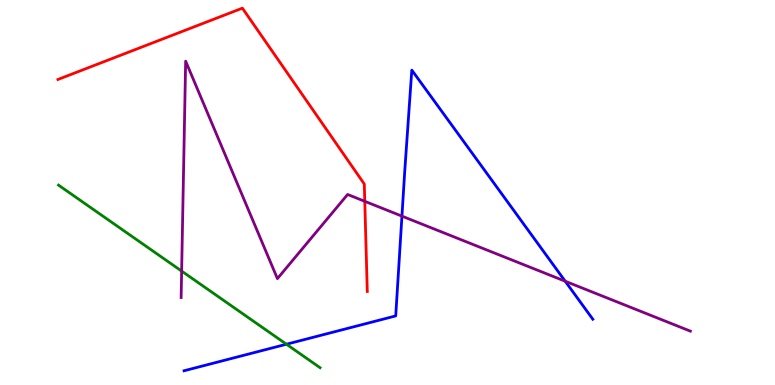[{'lines': ['blue', 'red'], 'intersections': []}, {'lines': ['green', 'red'], 'intersections': []}, {'lines': ['purple', 'red'], 'intersections': [{'x': 4.71, 'y': 4.77}]}, {'lines': ['blue', 'green'], 'intersections': [{'x': 3.7, 'y': 1.06}]}, {'lines': ['blue', 'purple'], 'intersections': [{'x': 5.19, 'y': 4.39}, {'x': 7.29, 'y': 2.7}]}, {'lines': ['green', 'purple'], 'intersections': [{'x': 2.34, 'y': 2.96}]}]